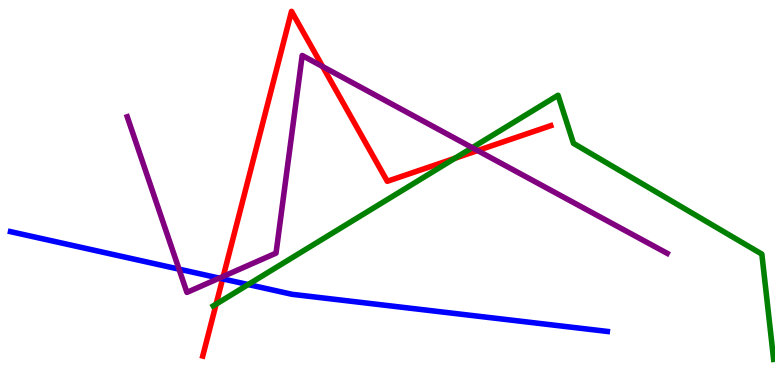[{'lines': ['blue', 'red'], 'intersections': [{'x': 2.87, 'y': 2.76}]}, {'lines': ['green', 'red'], 'intersections': [{'x': 2.79, 'y': 2.1}, {'x': 5.87, 'y': 5.89}]}, {'lines': ['purple', 'red'], 'intersections': [{'x': 2.88, 'y': 2.82}, {'x': 4.16, 'y': 8.27}, {'x': 6.16, 'y': 6.09}]}, {'lines': ['blue', 'green'], 'intersections': [{'x': 3.2, 'y': 2.61}]}, {'lines': ['blue', 'purple'], 'intersections': [{'x': 2.31, 'y': 3.01}, {'x': 2.83, 'y': 2.78}]}, {'lines': ['green', 'purple'], 'intersections': [{'x': 6.09, 'y': 6.16}]}]